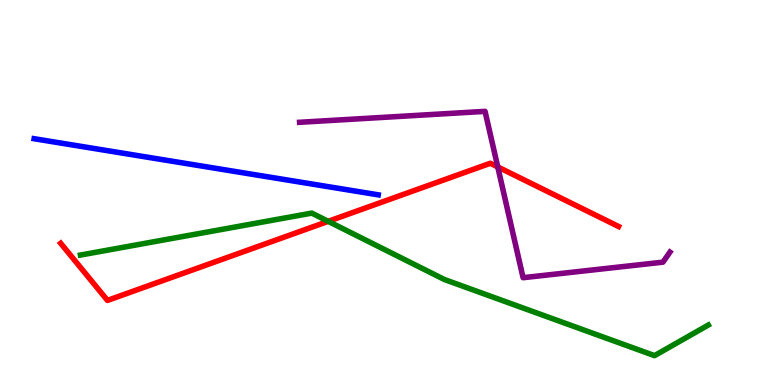[{'lines': ['blue', 'red'], 'intersections': []}, {'lines': ['green', 'red'], 'intersections': [{'x': 4.23, 'y': 4.25}]}, {'lines': ['purple', 'red'], 'intersections': [{'x': 6.42, 'y': 5.66}]}, {'lines': ['blue', 'green'], 'intersections': []}, {'lines': ['blue', 'purple'], 'intersections': []}, {'lines': ['green', 'purple'], 'intersections': []}]